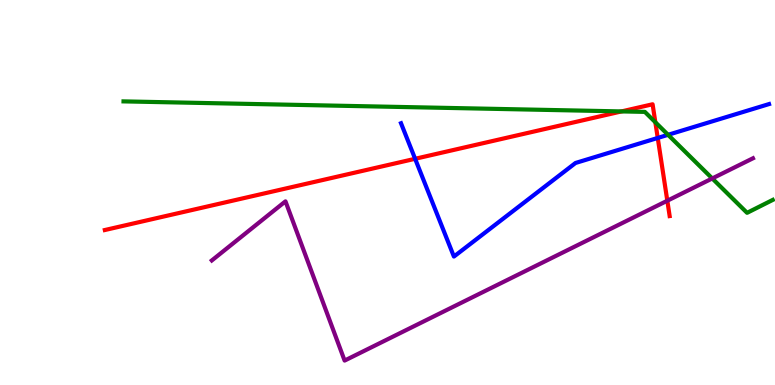[{'lines': ['blue', 'red'], 'intersections': [{'x': 5.36, 'y': 5.88}, {'x': 8.49, 'y': 6.42}]}, {'lines': ['green', 'red'], 'intersections': [{'x': 8.02, 'y': 7.11}, {'x': 8.46, 'y': 6.83}]}, {'lines': ['purple', 'red'], 'intersections': [{'x': 8.61, 'y': 4.79}]}, {'lines': ['blue', 'green'], 'intersections': [{'x': 8.62, 'y': 6.5}]}, {'lines': ['blue', 'purple'], 'intersections': []}, {'lines': ['green', 'purple'], 'intersections': [{'x': 9.19, 'y': 5.36}]}]